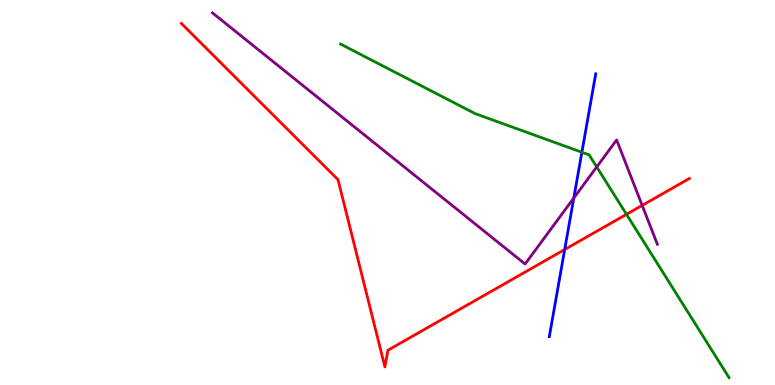[{'lines': ['blue', 'red'], 'intersections': [{'x': 7.29, 'y': 3.52}]}, {'lines': ['green', 'red'], 'intersections': [{'x': 8.08, 'y': 4.43}]}, {'lines': ['purple', 'red'], 'intersections': [{'x': 8.29, 'y': 4.67}]}, {'lines': ['blue', 'green'], 'intersections': [{'x': 7.51, 'y': 6.05}]}, {'lines': ['blue', 'purple'], 'intersections': [{'x': 7.4, 'y': 4.86}]}, {'lines': ['green', 'purple'], 'intersections': [{'x': 7.7, 'y': 5.66}]}]